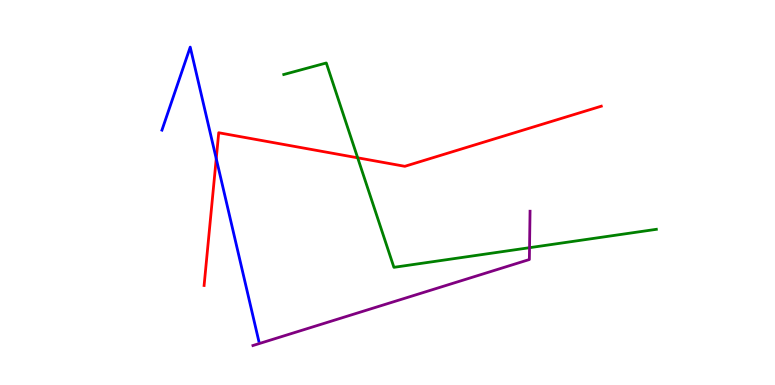[{'lines': ['blue', 'red'], 'intersections': [{'x': 2.79, 'y': 5.88}]}, {'lines': ['green', 'red'], 'intersections': [{'x': 4.62, 'y': 5.9}]}, {'lines': ['purple', 'red'], 'intersections': []}, {'lines': ['blue', 'green'], 'intersections': []}, {'lines': ['blue', 'purple'], 'intersections': []}, {'lines': ['green', 'purple'], 'intersections': [{'x': 6.83, 'y': 3.57}]}]